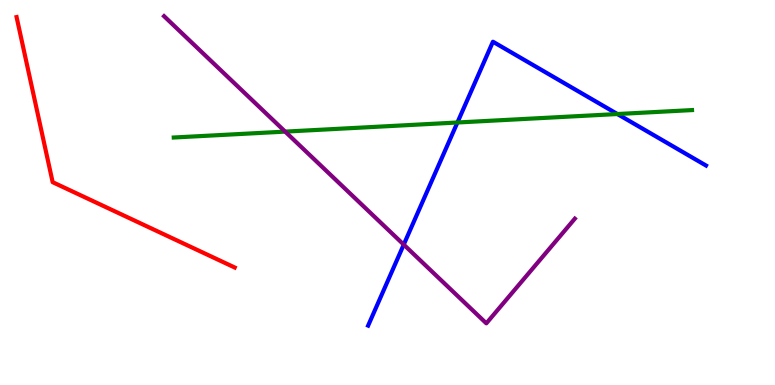[{'lines': ['blue', 'red'], 'intersections': []}, {'lines': ['green', 'red'], 'intersections': []}, {'lines': ['purple', 'red'], 'intersections': []}, {'lines': ['blue', 'green'], 'intersections': [{'x': 5.9, 'y': 6.82}, {'x': 7.97, 'y': 7.04}]}, {'lines': ['blue', 'purple'], 'intersections': [{'x': 5.21, 'y': 3.65}]}, {'lines': ['green', 'purple'], 'intersections': [{'x': 3.68, 'y': 6.58}]}]